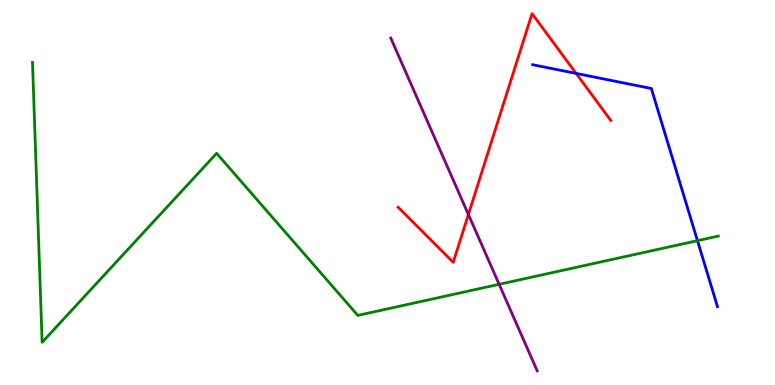[{'lines': ['blue', 'red'], 'intersections': [{'x': 7.43, 'y': 8.09}]}, {'lines': ['green', 'red'], 'intersections': []}, {'lines': ['purple', 'red'], 'intersections': [{'x': 6.04, 'y': 4.43}]}, {'lines': ['blue', 'green'], 'intersections': [{'x': 9.0, 'y': 3.75}]}, {'lines': ['blue', 'purple'], 'intersections': []}, {'lines': ['green', 'purple'], 'intersections': [{'x': 6.44, 'y': 2.62}]}]